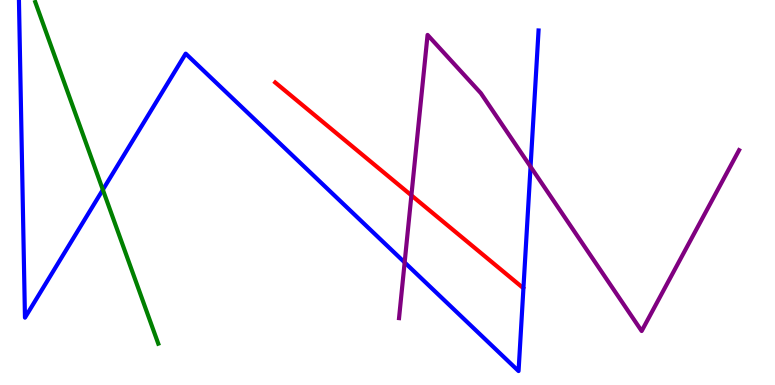[{'lines': ['blue', 'red'], 'intersections': []}, {'lines': ['green', 'red'], 'intersections': []}, {'lines': ['purple', 'red'], 'intersections': [{'x': 5.31, 'y': 4.93}]}, {'lines': ['blue', 'green'], 'intersections': [{'x': 1.33, 'y': 5.07}]}, {'lines': ['blue', 'purple'], 'intersections': [{'x': 5.22, 'y': 3.18}, {'x': 6.85, 'y': 5.67}]}, {'lines': ['green', 'purple'], 'intersections': []}]